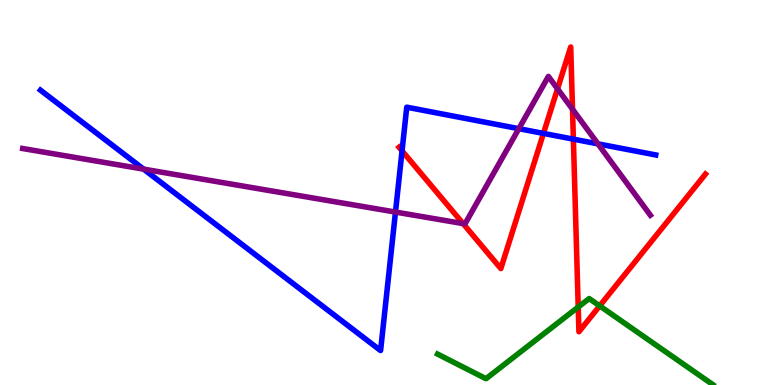[{'lines': ['blue', 'red'], 'intersections': [{'x': 5.19, 'y': 6.08}, {'x': 7.01, 'y': 6.53}, {'x': 7.4, 'y': 6.39}]}, {'lines': ['green', 'red'], 'intersections': [{'x': 7.46, 'y': 2.02}, {'x': 7.74, 'y': 2.06}]}, {'lines': ['purple', 'red'], 'intersections': [{'x': 5.98, 'y': 4.19}, {'x': 7.19, 'y': 7.69}, {'x': 7.39, 'y': 7.16}]}, {'lines': ['blue', 'green'], 'intersections': []}, {'lines': ['blue', 'purple'], 'intersections': [{'x': 1.85, 'y': 5.61}, {'x': 5.1, 'y': 4.49}, {'x': 6.69, 'y': 6.66}, {'x': 7.72, 'y': 6.26}]}, {'lines': ['green', 'purple'], 'intersections': []}]